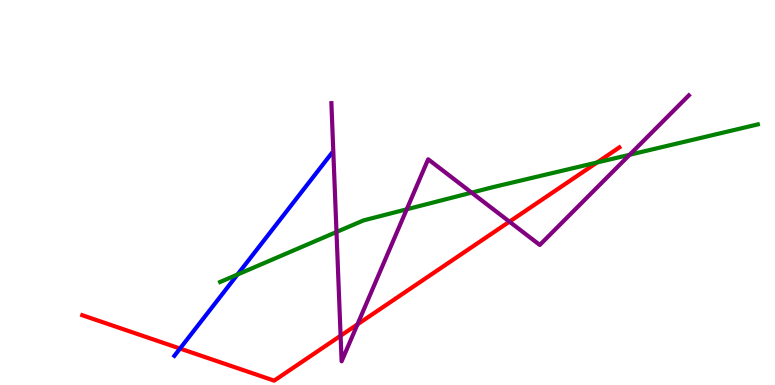[{'lines': ['blue', 'red'], 'intersections': [{'x': 2.32, 'y': 0.947}]}, {'lines': ['green', 'red'], 'intersections': [{'x': 7.7, 'y': 5.78}]}, {'lines': ['purple', 'red'], 'intersections': [{'x': 4.39, 'y': 1.28}, {'x': 4.61, 'y': 1.57}, {'x': 6.57, 'y': 4.24}]}, {'lines': ['blue', 'green'], 'intersections': [{'x': 3.06, 'y': 2.87}]}, {'lines': ['blue', 'purple'], 'intersections': []}, {'lines': ['green', 'purple'], 'intersections': [{'x': 4.34, 'y': 3.97}, {'x': 5.25, 'y': 4.56}, {'x': 6.09, 'y': 5.0}, {'x': 8.12, 'y': 5.98}]}]